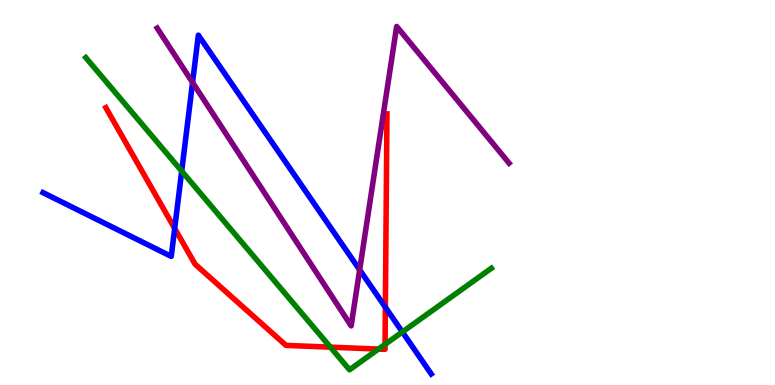[{'lines': ['blue', 'red'], 'intersections': [{'x': 2.25, 'y': 4.07}, {'x': 4.97, 'y': 2.02}]}, {'lines': ['green', 'red'], 'intersections': [{'x': 4.26, 'y': 0.983}, {'x': 4.88, 'y': 0.933}, {'x': 4.97, 'y': 1.06}]}, {'lines': ['purple', 'red'], 'intersections': []}, {'lines': ['blue', 'green'], 'intersections': [{'x': 2.34, 'y': 5.56}, {'x': 5.19, 'y': 1.38}]}, {'lines': ['blue', 'purple'], 'intersections': [{'x': 2.48, 'y': 7.86}, {'x': 4.64, 'y': 2.99}]}, {'lines': ['green', 'purple'], 'intersections': []}]